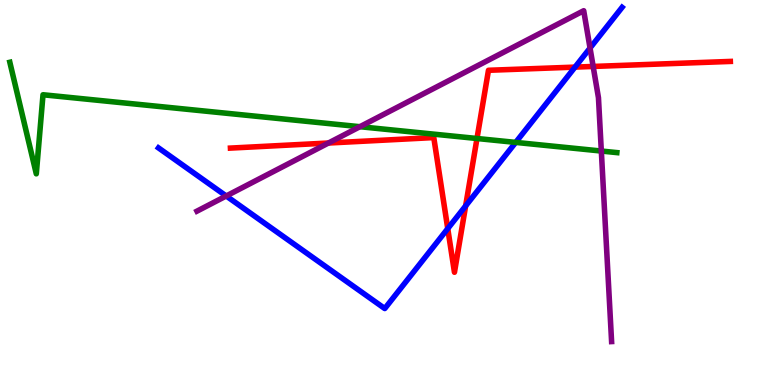[{'lines': ['blue', 'red'], 'intersections': [{'x': 5.78, 'y': 4.06}, {'x': 6.01, 'y': 4.65}, {'x': 7.42, 'y': 8.26}]}, {'lines': ['green', 'red'], 'intersections': [{'x': 6.15, 'y': 6.4}]}, {'lines': ['purple', 'red'], 'intersections': [{'x': 4.24, 'y': 6.29}, {'x': 7.65, 'y': 8.27}]}, {'lines': ['blue', 'green'], 'intersections': [{'x': 6.65, 'y': 6.3}]}, {'lines': ['blue', 'purple'], 'intersections': [{'x': 2.92, 'y': 4.91}, {'x': 7.61, 'y': 8.75}]}, {'lines': ['green', 'purple'], 'intersections': [{'x': 4.64, 'y': 6.71}, {'x': 7.76, 'y': 6.08}]}]